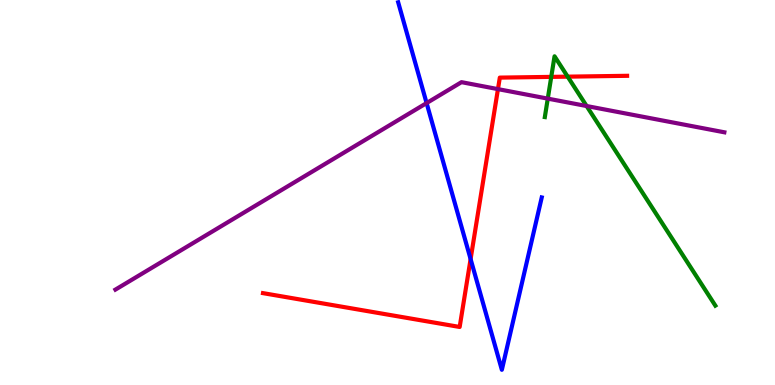[{'lines': ['blue', 'red'], 'intersections': [{'x': 6.07, 'y': 3.27}]}, {'lines': ['green', 'red'], 'intersections': [{'x': 7.11, 'y': 8.0}, {'x': 7.32, 'y': 8.01}]}, {'lines': ['purple', 'red'], 'intersections': [{'x': 6.43, 'y': 7.69}]}, {'lines': ['blue', 'green'], 'intersections': []}, {'lines': ['blue', 'purple'], 'intersections': [{'x': 5.5, 'y': 7.32}]}, {'lines': ['green', 'purple'], 'intersections': [{'x': 7.07, 'y': 7.44}, {'x': 7.57, 'y': 7.25}]}]